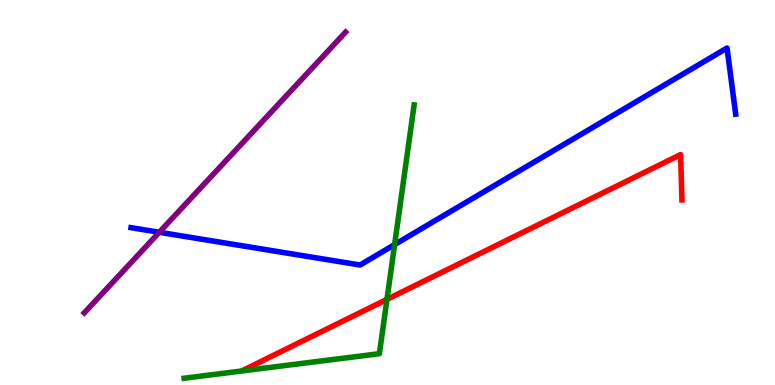[{'lines': ['blue', 'red'], 'intersections': []}, {'lines': ['green', 'red'], 'intersections': [{'x': 4.99, 'y': 2.22}]}, {'lines': ['purple', 'red'], 'intersections': []}, {'lines': ['blue', 'green'], 'intersections': [{'x': 5.09, 'y': 3.65}]}, {'lines': ['blue', 'purple'], 'intersections': [{'x': 2.06, 'y': 3.97}]}, {'lines': ['green', 'purple'], 'intersections': []}]